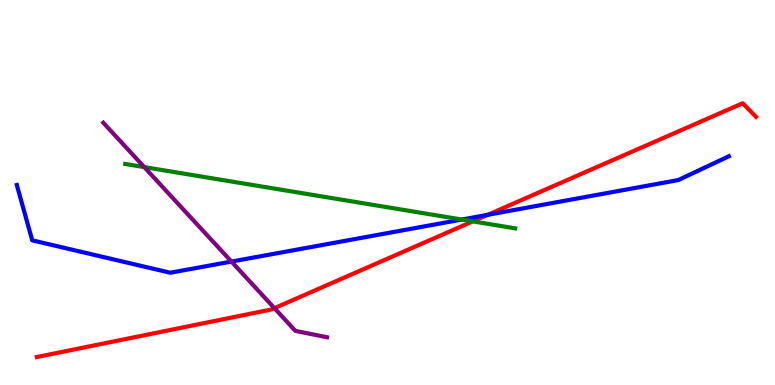[{'lines': ['blue', 'red'], 'intersections': [{'x': 6.29, 'y': 4.42}]}, {'lines': ['green', 'red'], 'intersections': [{'x': 6.1, 'y': 4.25}]}, {'lines': ['purple', 'red'], 'intersections': [{'x': 3.54, 'y': 2.0}]}, {'lines': ['blue', 'green'], 'intersections': [{'x': 5.96, 'y': 4.3}]}, {'lines': ['blue', 'purple'], 'intersections': [{'x': 2.99, 'y': 3.21}]}, {'lines': ['green', 'purple'], 'intersections': [{'x': 1.86, 'y': 5.66}]}]